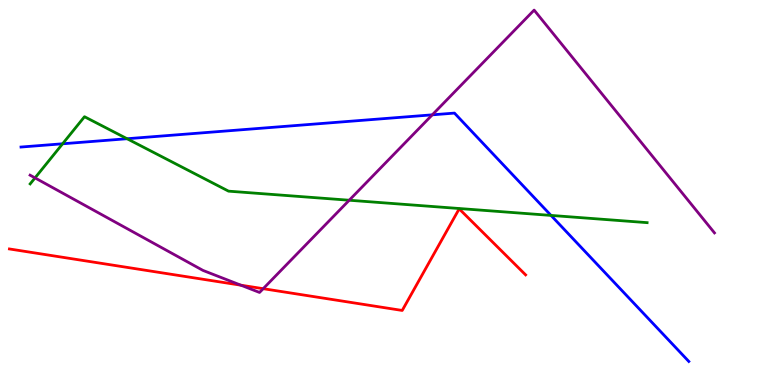[{'lines': ['blue', 'red'], 'intersections': []}, {'lines': ['green', 'red'], 'intersections': []}, {'lines': ['purple', 'red'], 'intersections': [{'x': 3.11, 'y': 2.59}, {'x': 3.4, 'y': 2.5}]}, {'lines': ['blue', 'green'], 'intersections': [{'x': 0.808, 'y': 6.27}, {'x': 1.64, 'y': 6.4}, {'x': 7.11, 'y': 4.4}]}, {'lines': ['blue', 'purple'], 'intersections': [{'x': 5.58, 'y': 7.02}]}, {'lines': ['green', 'purple'], 'intersections': [{'x': 0.452, 'y': 5.38}, {'x': 4.51, 'y': 4.8}]}]